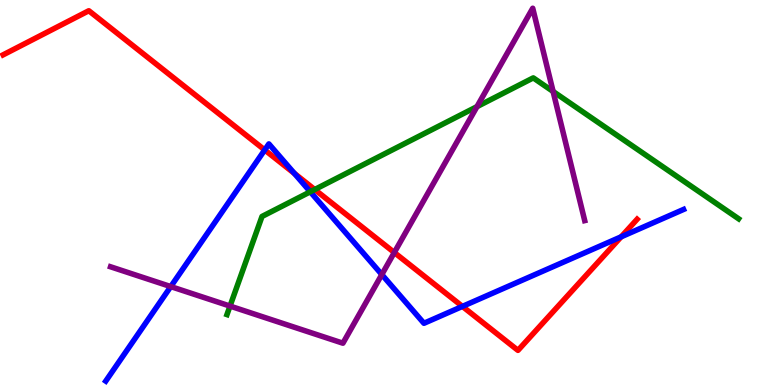[{'lines': ['blue', 'red'], 'intersections': [{'x': 3.42, 'y': 6.11}, {'x': 3.8, 'y': 5.49}, {'x': 5.97, 'y': 2.04}, {'x': 8.01, 'y': 3.85}]}, {'lines': ['green', 'red'], 'intersections': [{'x': 4.06, 'y': 5.08}]}, {'lines': ['purple', 'red'], 'intersections': [{'x': 5.09, 'y': 3.44}]}, {'lines': ['blue', 'green'], 'intersections': [{'x': 4.0, 'y': 5.02}]}, {'lines': ['blue', 'purple'], 'intersections': [{'x': 2.2, 'y': 2.56}, {'x': 4.93, 'y': 2.87}]}, {'lines': ['green', 'purple'], 'intersections': [{'x': 2.97, 'y': 2.05}, {'x': 6.15, 'y': 7.23}, {'x': 7.14, 'y': 7.62}]}]